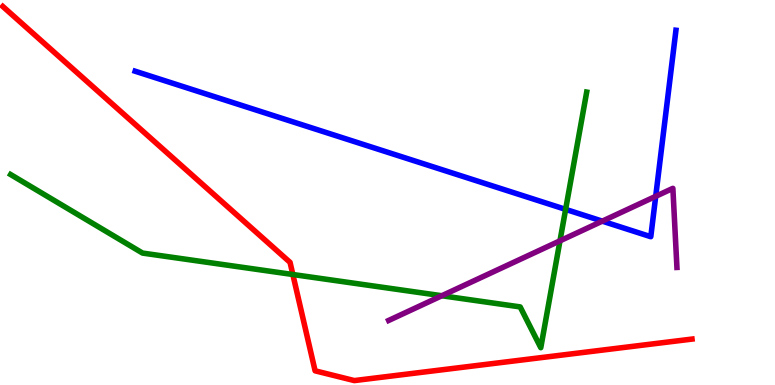[{'lines': ['blue', 'red'], 'intersections': []}, {'lines': ['green', 'red'], 'intersections': [{'x': 3.78, 'y': 2.87}]}, {'lines': ['purple', 'red'], 'intersections': []}, {'lines': ['blue', 'green'], 'intersections': [{'x': 7.3, 'y': 4.56}]}, {'lines': ['blue', 'purple'], 'intersections': [{'x': 7.77, 'y': 4.26}, {'x': 8.46, 'y': 4.9}]}, {'lines': ['green', 'purple'], 'intersections': [{'x': 5.7, 'y': 2.32}, {'x': 7.23, 'y': 3.74}]}]